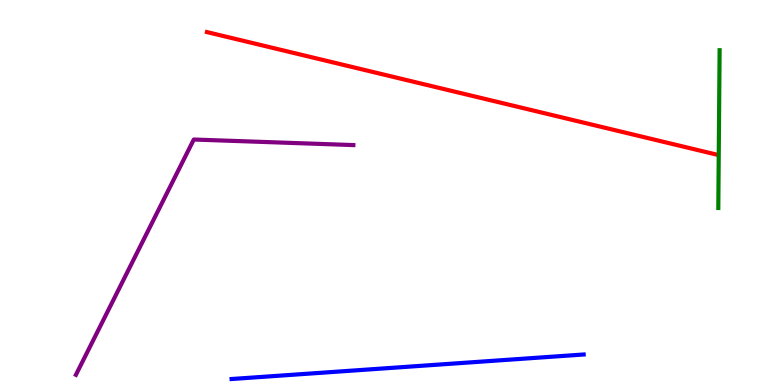[{'lines': ['blue', 'red'], 'intersections': []}, {'lines': ['green', 'red'], 'intersections': []}, {'lines': ['purple', 'red'], 'intersections': []}, {'lines': ['blue', 'green'], 'intersections': []}, {'lines': ['blue', 'purple'], 'intersections': []}, {'lines': ['green', 'purple'], 'intersections': []}]